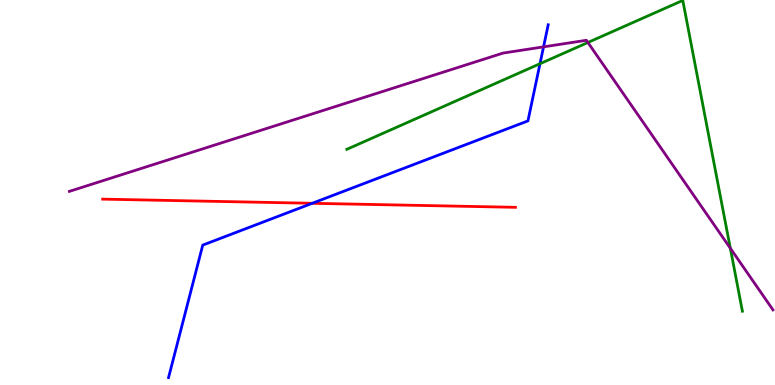[{'lines': ['blue', 'red'], 'intersections': [{'x': 4.03, 'y': 4.72}]}, {'lines': ['green', 'red'], 'intersections': []}, {'lines': ['purple', 'red'], 'intersections': []}, {'lines': ['blue', 'green'], 'intersections': [{'x': 6.97, 'y': 8.34}]}, {'lines': ['blue', 'purple'], 'intersections': [{'x': 7.01, 'y': 8.78}]}, {'lines': ['green', 'purple'], 'intersections': [{'x': 7.59, 'y': 8.9}, {'x': 9.42, 'y': 3.55}]}]